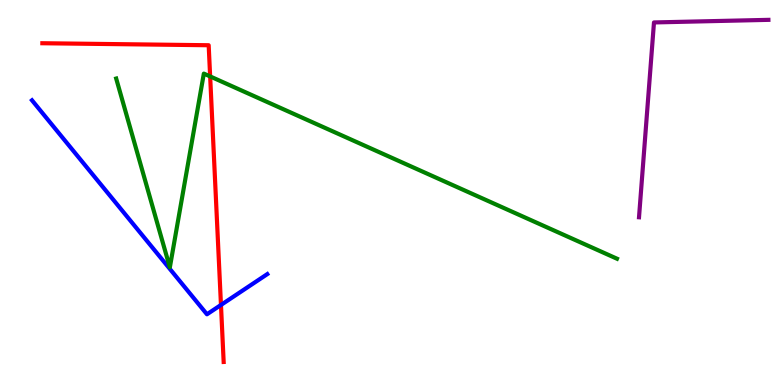[{'lines': ['blue', 'red'], 'intersections': [{'x': 2.85, 'y': 2.08}]}, {'lines': ['green', 'red'], 'intersections': [{'x': 2.71, 'y': 8.01}]}, {'lines': ['purple', 'red'], 'intersections': []}, {'lines': ['blue', 'green'], 'intersections': []}, {'lines': ['blue', 'purple'], 'intersections': []}, {'lines': ['green', 'purple'], 'intersections': []}]